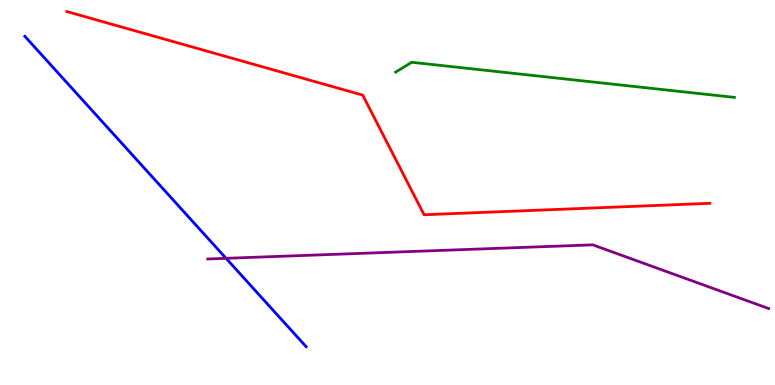[{'lines': ['blue', 'red'], 'intersections': []}, {'lines': ['green', 'red'], 'intersections': []}, {'lines': ['purple', 'red'], 'intersections': []}, {'lines': ['blue', 'green'], 'intersections': []}, {'lines': ['blue', 'purple'], 'intersections': [{'x': 2.92, 'y': 3.29}]}, {'lines': ['green', 'purple'], 'intersections': []}]